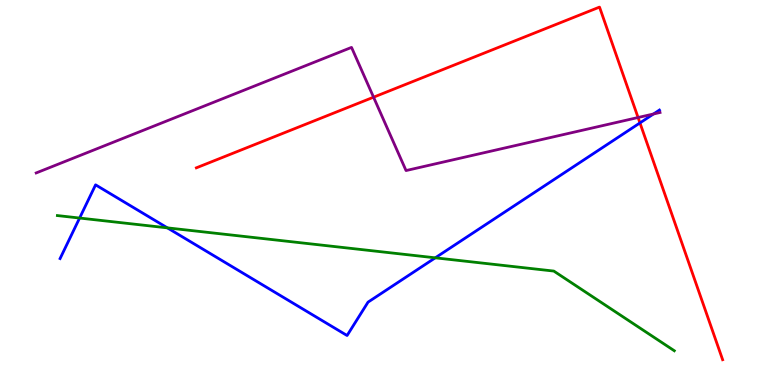[{'lines': ['blue', 'red'], 'intersections': [{'x': 8.26, 'y': 6.81}]}, {'lines': ['green', 'red'], 'intersections': []}, {'lines': ['purple', 'red'], 'intersections': [{'x': 4.82, 'y': 7.48}, {'x': 8.23, 'y': 6.95}]}, {'lines': ['blue', 'green'], 'intersections': [{'x': 1.03, 'y': 4.34}, {'x': 2.16, 'y': 4.08}, {'x': 5.62, 'y': 3.3}]}, {'lines': ['blue', 'purple'], 'intersections': [{'x': 8.43, 'y': 7.04}]}, {'lines': ['green', 'purple'], 'intersections': []}]